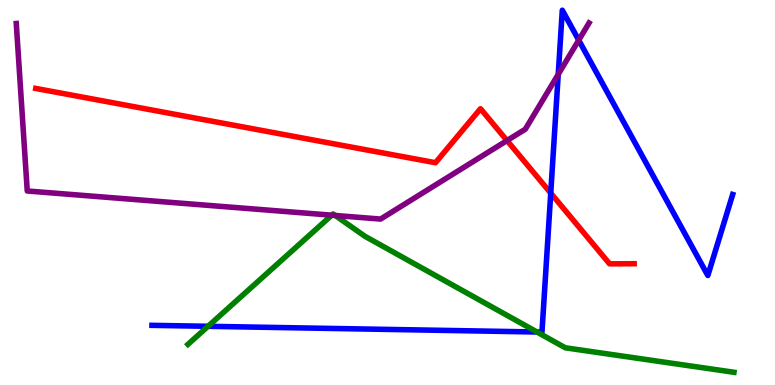[{'lines': ['blue', 'red'], 'intersections': [{'x': 7.11, 'y': 4.98}]}, {'lines': ['green', 'red'], 'intersections': []}, {'lines': ['purple', 'red'], 'intersections': [{'x': 6.54, 'y': 6.35}]}, {'lines': ['blue', 'green'], 'intersections': [{'x': 2.68, 'y': 1.52}, {'x': 6.93, 'y': 1.38}]}, {'lines': ['blue', 'purple'], 'intersections': [{'x': 7.2, 'y': 8.07}, {'x': 7.47, 'y': 8.96}]}, {'lines': ['green', 'purple'], 'intersections': [{'x': 4.28, 'y': 4.41}, {'x': 4.33, 'y': 4.4}]}]